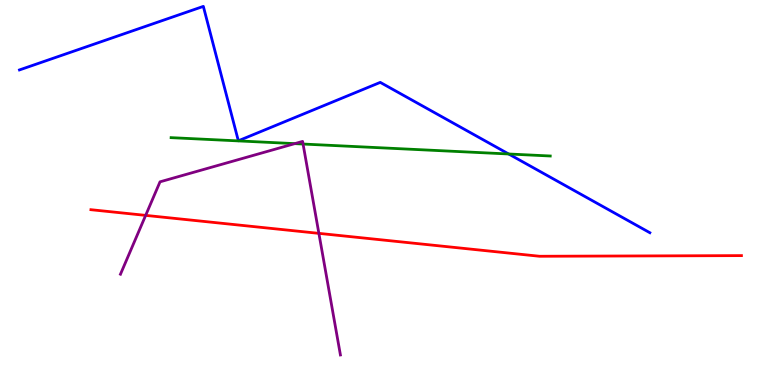[{'lines': ['blue', 'red'], 'intersections': []}, {'lines': ['green', 'red'], 'intersections': []}, {'lines': ['purple', 'red'], 'intersections': [{'x': 1.88, 'y': 4.41}, {'x': 4.11, 'y': 3.94}]}, {'lines': ['blue', 'green'], 'intersections': [{'x': 6.56, 'y': 6.0}]}, {'lines': ['blue', 'purple'], 'intersections': []}, {'lines': ['green', 'purple'], 'intersections': [{'x': 3.8, 'y': 6.27}, {'x': 3.91, 'y': 6.26}]}]